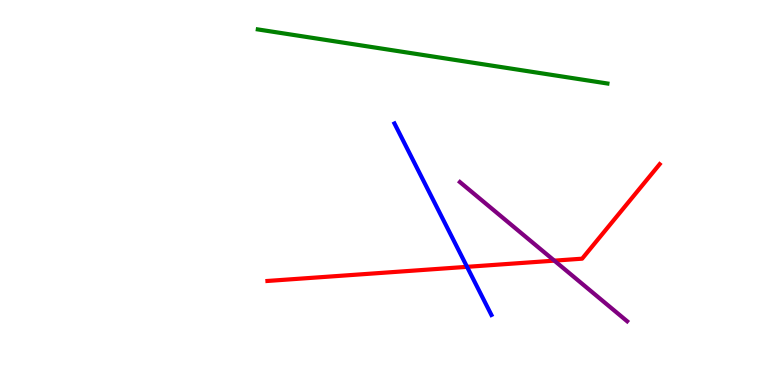[{'lines': ['blue', 'red'], 'intersections': [{'x': 6.03, 'y': 3.07}]}, {'lines': ['green', 'red'], 'intersections': []}, {'lines': ['purple', 'red'], 'intersections': [{'x': 7.15, 'y': 3.23}]}, {'lines': ['blue', 'green'], 'intersections': []}, {'lines': ['blue', 'purple'], 'intersections': []}, {'lines': ['green', 'purple'], 'intersections': []}]